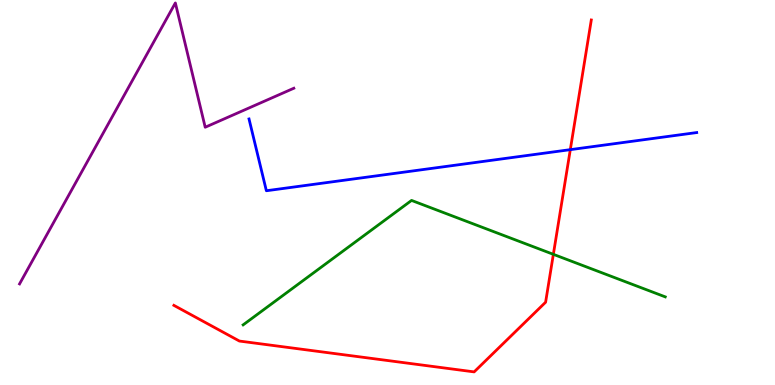[{'lines': ['blue', 'red'], 'intersections': [{'x': 7.36, 'y': 6.11}]}, {'lines': ['green', 'red'], 'intersections': [{'x': 7.14, 'y': 3.39}]}, {'lines': ['purple', 'red'], 'intersections': []}, {'lines': ['blue', 'green'], 'intersections': []}, {'lines': ['blue', 'purple'], 'intersections': []}, {'lines': ['green', 'purple'], 'intersections': []}]